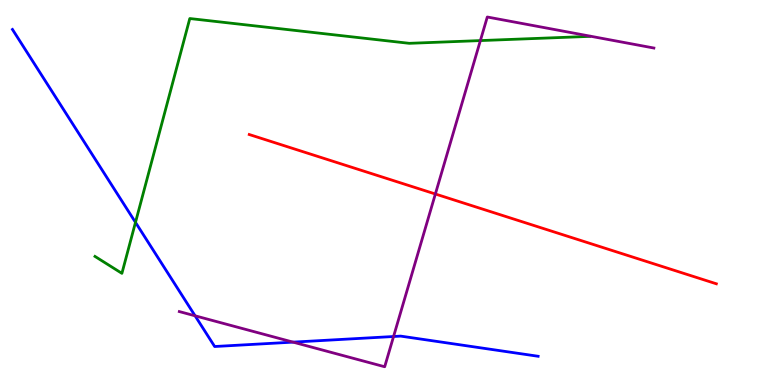[{'lines': ['blue', 'red'], 'intersections': []}, {'lines': ['green', 'red'], 'intersections': []}, {'lines': ['purple', 'red'], 'intersections': [{'x': 5.62, 'y': 4.96}]}, {'lines': ['blue', 'green'], 'intersections': [{'x': 1.75, 'y': 4.22}]}, {'lines': ['blue', 'purple'], 'intersections': [{'x': 2.52, 'y': 1.8}, {'x': 3.78, 'y': 1.11}, {'x': 5.08, 'y': 1.26}]}, {'lines': ['green', 'purple'], 'intersections': [{'x': 6.2, 'y': 8.95}]}]